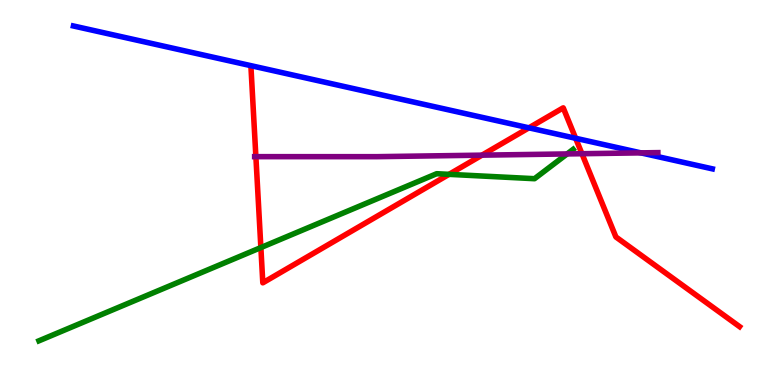[{'lines': ['blue', 'red'], 'intersections': [{'x': 6.82, 'y': 6.68}, {'x': 7.43, 'y': 6.41}]}, {'lines': ['green', 'red'], 'intersections': [{'x': 3.37, 'y': 3.57}, {'x': 5.79, 'y': 5.47}]}, {'lines': ['purple', 'red'], 'intersections': [{'x': 3.3, 'y': 5.93}, {'x': 6.22, 'y': 5.97}, {'x': 7.51, 'y': 6.01}]}, {'lines': ['blue', 'green'], 'intersections': []}, {'lines': ['blue', 'purple'], 'intersections': [{'x': 8.27, 'y': 6.03}]}, {'lines': ['green', 'purple'], 'intersections': [{'x': 7.32, 'y': 6.0}]}]